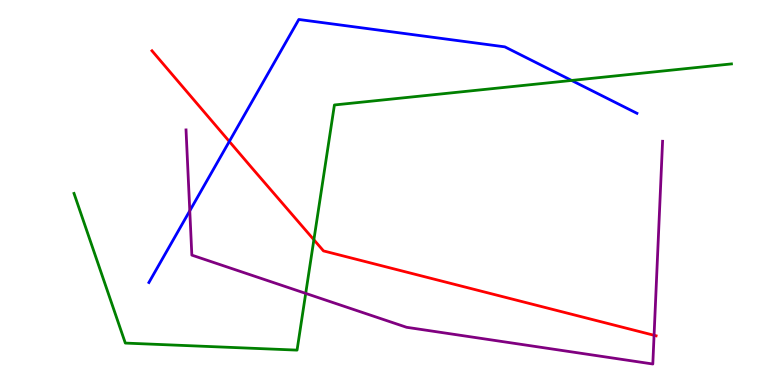[{'lines': ['blue', 'red'], 'intersections': [{'x': 2.96, 'y': 6.33}]}, {'lines': ['green', 'red'], 'intersections': [{'x': 4.05, 'y': 3.77}]}, {'lines': ['purple', 'red'], 'intersections': [{'x': 8.44, 'y': 1.29}]}, {'lines': ['blue', 'green'], 'intersections': [{'x': 7.38, 'y': 7.91}]}, {'lines': ['blue', 'purple'], 'intersections': [{'x': 2.45, 'y': 4.52}]}, {'lines': ['green', 'purple'], 'intersections': [{'x': 3.94, 'y': 2.38}]}]